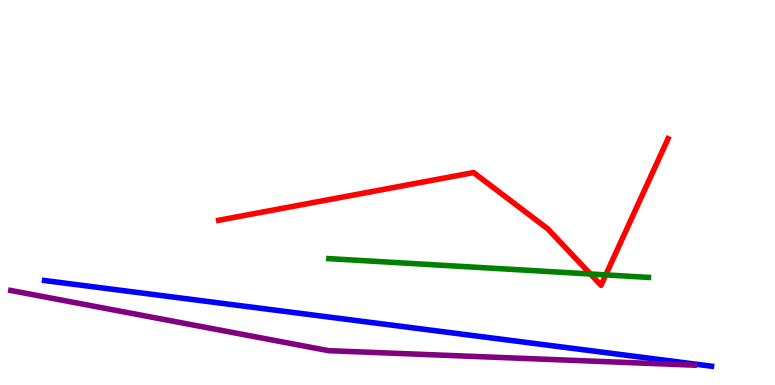[{'lines': ['blue', 'red'], 'intersections': []}, {'lines': ['green', 'red'], 'intersections': [{'x': 7.62, 'y': 2.88}, {'x': 7.82, 'y': 2.86}]}, {'lines': ['purple', 'red'], 'intersections': []}, {'lines': ['blue', 'green'], 'intersections': []}, {'lines': ['blue', 'purple'], 'intersections': []}, {'lines': ['green', 'purple'], 'intersections': []}]